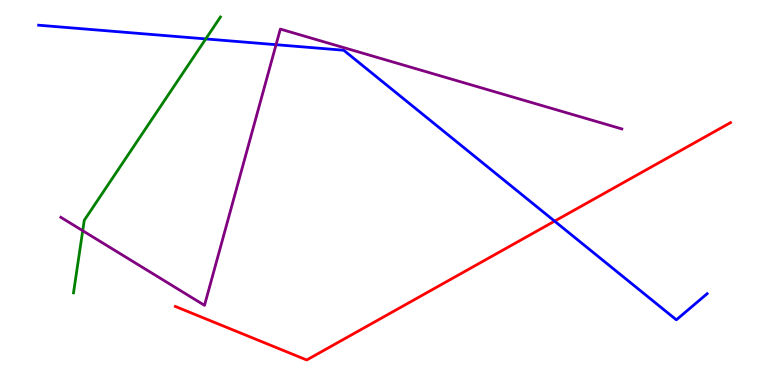[{'lines': ['blue', 'red'], 'intersections': [{'x': 7.16, 'y': 4.26}]}, {'lines': ['green', 'red'], 'intersections': []}, {'lines': ['purple', 'red'], 'intersections': []}, {'lines': ['blue', 'green'], 'intersections': [{'x': 2.65, 'y': 8.99}]}, {'lines': ['blue', 'purple'], 'intersections': [{'x': 3.56, 'y': 8.84}]}, {'lines': ['green', 'purple'], 'intersections': [{'x': 1.07, 'y': 4.01}]}]